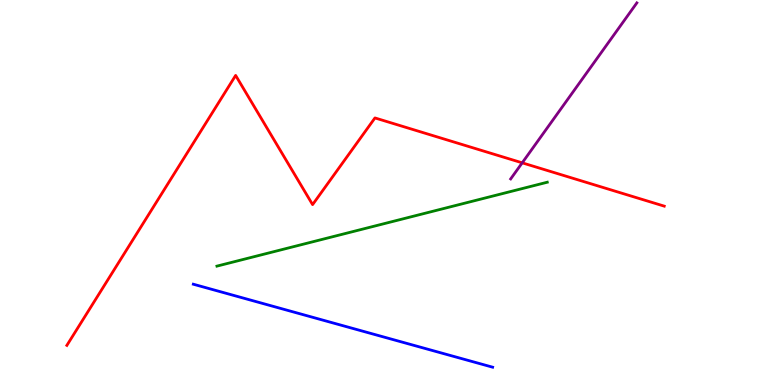[{'lines': ['blue', 'red'], 'intersections': []}, {'lines': ['green', 'red'], 'intersections': []}, {'lines': ['purple', 'red'], 'intersections': [{'x': 6.74, 'y': 5.77}]}, {'lines': ['blue', 'green'], 'intersections': []}, {'lines': ['blue', 'purple'], 'intersections': []}, {'lines': ['green', 'purple'], 'intersections': []}]